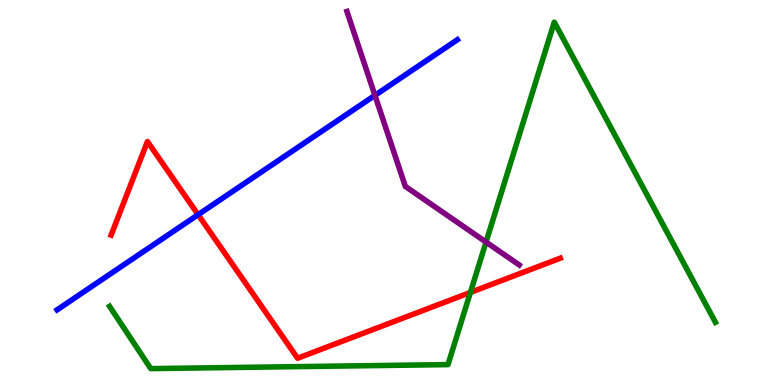[{'lines': ['blue', 'red'], 'intersections': [{'x': 2.56, 'y': 4.42}]}, {'lines': ['green', 'red'], 'intersections': [{'x': 6.07, 'y': 2.4}]}, {'lines': ['purple', 'red'], 'intersections': []}, {'lines': ['blue', 'green'], 'intersections': []}, {'lines': ['blue', 'purple'], 'intersections': [{'x': 4.84, 'y': 7.52}]}, {'lines': ['green', 'purple'], 'intersections': [{'x': 6.27, 'y': 3.71}]}]